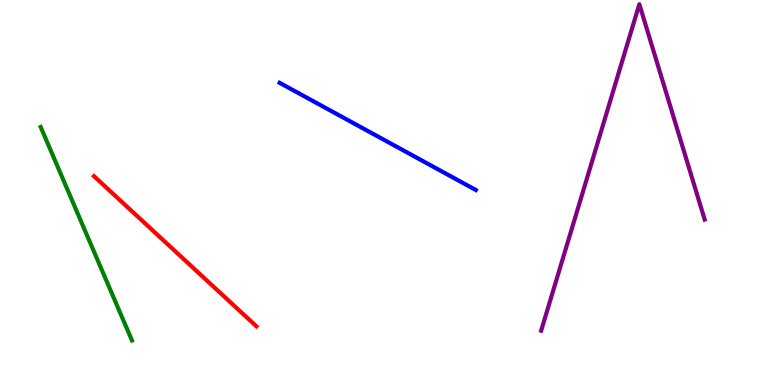[{'lines': ['blue', 'red'], 'intersections': []}, {'lines': ['green', 'red'], 'intersections': []}, {'lines': ['purple', 'red'], 'intersections': []}, {'lines': ['blue', 'green'], 'intersections': []}, {'lines': ['blue', 'purple'], 'intersections': []}, {'lines': ['green', 'purple'], 'intersections': []}]